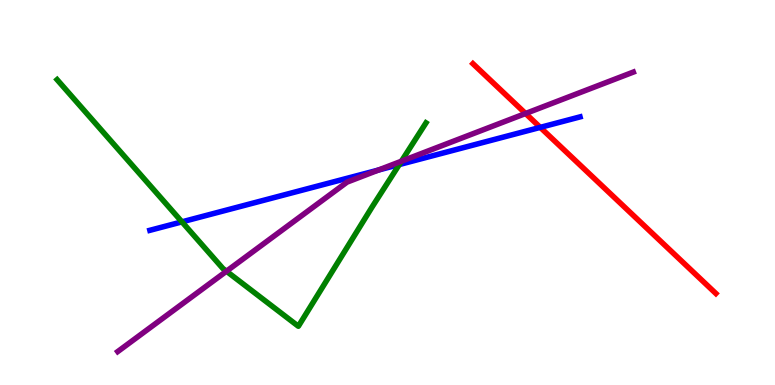[{'lines': ['blue', 'red'], 'intersections': [{'x': 6.97, 'y': 6.69}]}, {'lines': ['green', 'red'], 'intersections': []}, {'lines': ['purple', 'red'], 'intersections': [{'x': 6.78, 'y': 7.05}]}, {'lines': ['blue', 'green'], 'intersections': [{'x': 2.35, 'y': 4.24}, {'x': 5.15, 'y': 5.73}]}, {'lines': ['blue', 'purple'], 'intersections': [{'x': 4.88, 'y': 5.58}]}, {'lines': ['green', 'purple'], 'intersections': [{'x': 2.92, 'y': 2.96}, {'x': 5.18, 'y': 5.81}]}]